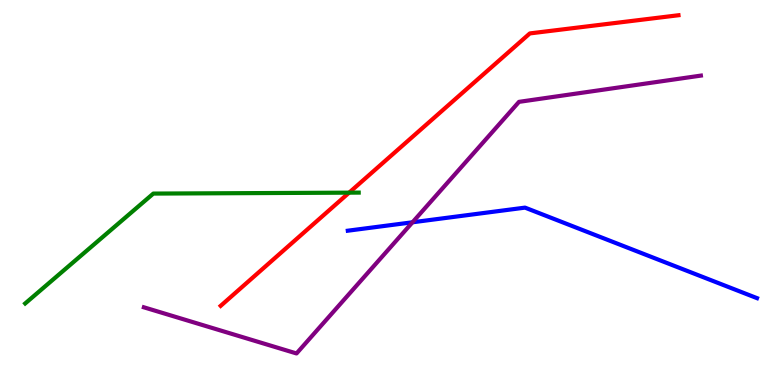[{'lines': ['blue', 'red'], 'intersections': []}, {'lines': ['green', 'red'], 'intersections': [{'x': 4.5, 'y': 5.0}]}, {'lines': ['purple', 'red'], 'intersections': []}, {'lines': ['blue', 'green'], 'intersections': []}, {'lines': ['blue', 'purple'], 'intersections': [{'x': 5.32, 'y': 4.23}]}, {'lines': ['green', 'purple'], 'intersections': []}]